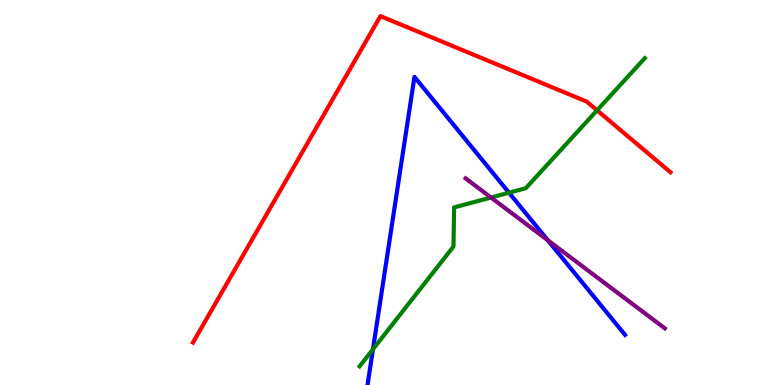[{'lines': ['blue', 'red'], 'intersections': []}, {'lines': ['green', 'red'], 'intersections': [{'x': 7.7, 'y': 7.13}]}, {'lines': ['purple', 'red'], 'intersections': []}, {'lines': ['blue', 'green'], 'intersections': [{'x': 4.81, 'y': 0.928}, {'x': 6.57, 'y': 4.99}]}, {'lines': ['blue', 'purple'], 'intersections': [{'x': 7.07, 'y': 3.76}]}, {'lines': ['green', 'purple'], 'intersections': [{'x': 6.34, 'y': 4.87}]}]